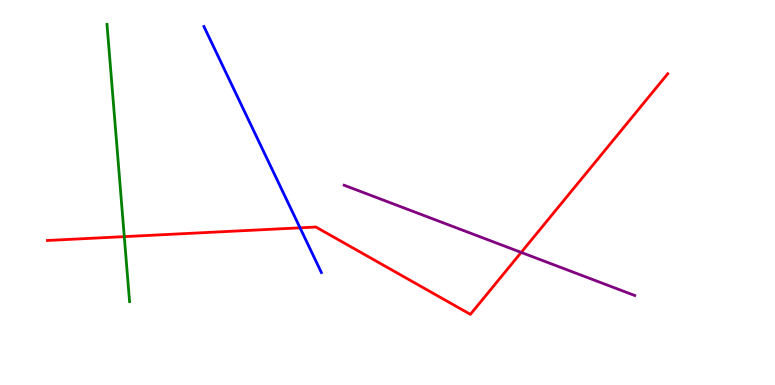[{'lines': ['blue', 'red'], 'intersections': [{'x': 3.87, 'y': 4.08}]}, {'lines': ['green', 'red'], 'intersections': [{'x': 1.6, 'y': 3.85}]}, {'lines': ['purple', 'red'], 'intersections': [{'x': 6.73, 'y': 3.44}]}, {'lines': ['blue', 'green'], 'intersections': []}, {'lines': ['blue', 'purple'], 'intersections': []}, {'lines': ['green', 'purple'], 'intersections': []}]